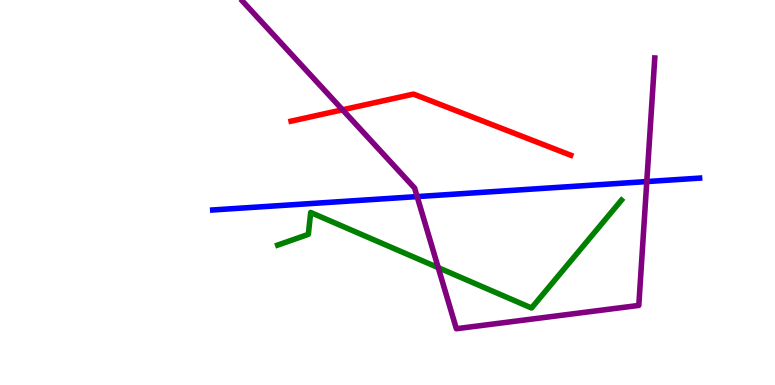[{'lines': ['blue', 'red'], 'intersections': []}, {'lines': ['green', 'red'], 'intersections': []}, {'lines': ['purple', 'red'], 'intersections': [{'x': 4.42, 'y': 7.15}]}, {'lines': ['blue', 'green'], 'intersections': []}, {'lines': ['blue', 'purple'], 'intersections': [{'x': 5.38, 'y': 4.89}, {'x': 8.35, 'y': 5.28}]}, {'lines': ['green', 'purple'], 'intersections': [{'x': 5.65, 'y': 3.05}]}]